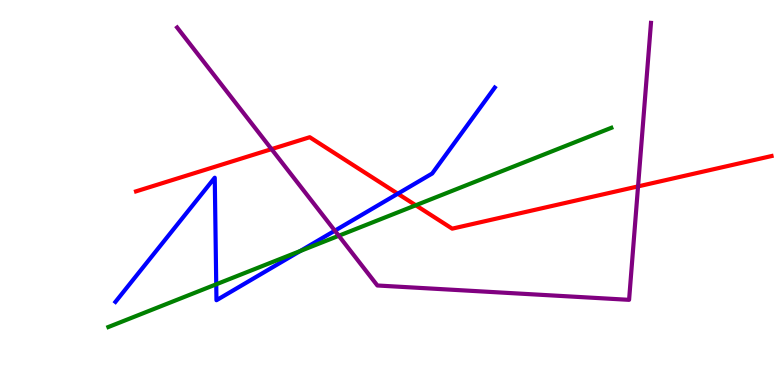[{'lines': ['blue', 'red'], 'intersections': [{'x': 5.13, 'y': 4.97}]}, {'lines': ['green', 'red'], 'intersections': [{'x': 5.36, 'y': 4.67}]}, {'lines': ['purple', 'red'], 'intersections': [{'x': 3.5, 'y': 6.13}, {'x': 8.23, 'y': 5.16}]}, {'lines': ['blue', 'green'], 'intersections': [{'x': 2.79, 'y': 2.62}, {'x': 3.87, 'y': 3.48}]}, {'lines': ['blue', 'purple'], 'intersections': [{'x': 4.32, 'y': 4.01}]}, {'lines': ['green', 'purple'], 'intersections': [{'x': 4.37, 'y': 3.88}]}]